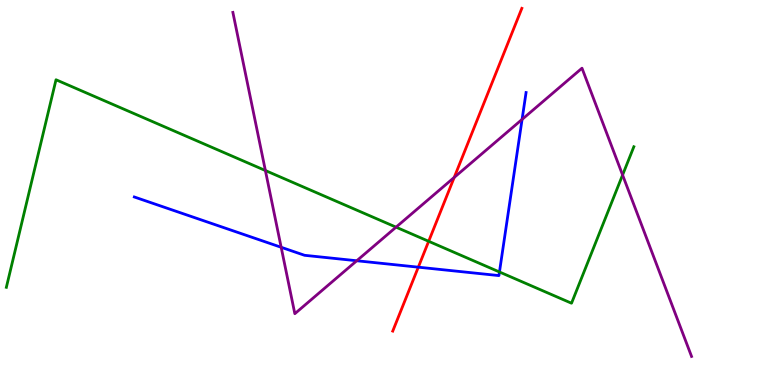[{'lines': ['blue', 'red'], 'intersections': [{'x': 5.4, 'y': 3.06}]}, {'lines': ['green', 'red'], 'intersections': [{'x': 5.53, 'y': 3.73}]}, {'lines': ['purple', 'red'], 'intersections': [{'x': 5.86, 'y': 5.39}]}, {'lines': ['blue', 'green'], 'intersections': [{'x': 6.44, 'y': 2.94}]}, {'lines': ['blue', 'purple'], 'intersections': [{'x': 3.63, 'y': 3.58}, {'x': 4.6, 'y': 3.23}, {'x': 6.74, 'y': 6.9}]}, {'lines': ['green', 'purple'], 'intersections': [{'x': 3.42, 'y': 5.57}, {'x': 5.11, 'y': 4.1}, {'x': 8.03, 'y': 5.45}]}]